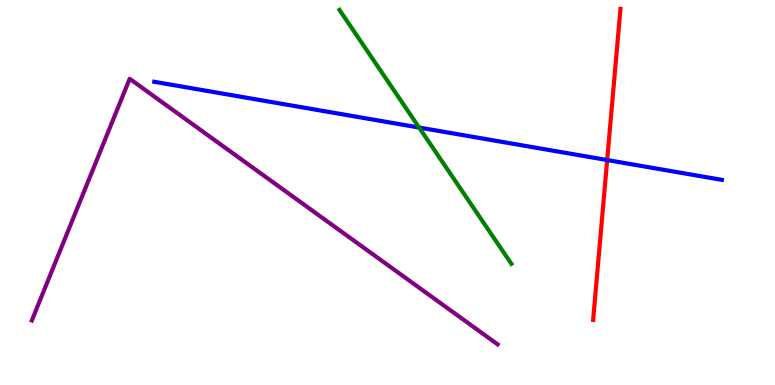[{'lines': ['blue', 'red'], 'intersections': [{'x': 7.83, 'y': 5.84}]}, {'lines': ['green', 'red'], 'intersections': []}, {'lines': ['purple', 'red'], 'intersections': []}, {'lines': ['blue', 'green'], 'intersections': [{'x': 5.41, 'y': 6.69}]}, {'lines': ['blue', 'purple'], 'intersections': []}, {'lines': ['green', 'purple'], 'intersections': []}]